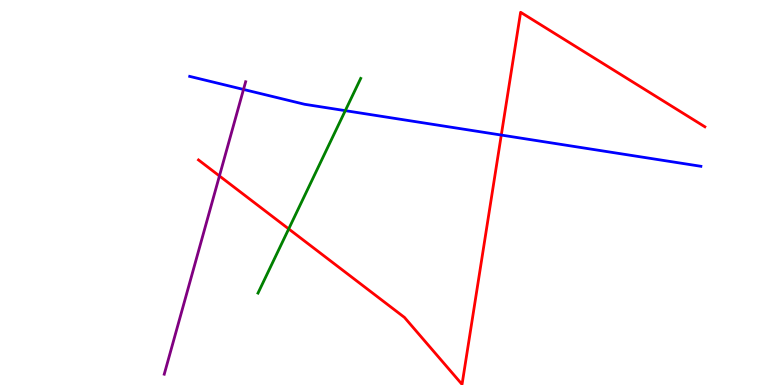[{'lines': ['blue', 'red'], 'intersections': [{'x': 6.47, 'y': 6.49}]}, {'lines': ['green', 'red'], 'intersections': [{'x': 3.73, 'y': 4.05}]}, {'lines': ['purple', 'red'], 'intersections': [{'x': 2.83, 'y': 5.43}]}, {'lines': ['blue', 'green'], 'intersections': [{'x': 4.46, 'y': 7.13}]}, {'lines': ['blue', 'purple'], 'intersections': [{'x': 3.14, 'y': 7.68}]}, {'lines': ['green', 'purple'], 'intersections': []}]